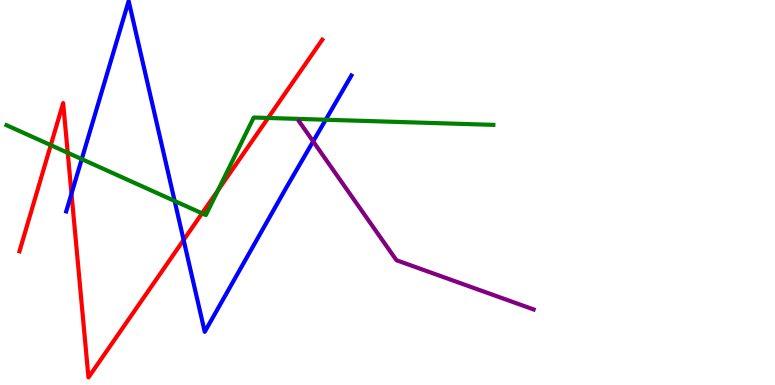[{'lines': ['blue', 'red'], 'intersections': [{'x': 0.923, 'y': 4.97}, {'x': 2.37, 'y': 3.77}]}, {'lines': ['green', 'red'], 'intersections': [{'x': 0.655, 'y': 6.23}, {'x': 0.874, 'y': 6.03}, {'x': 2.61, 'y': 4.46}, {'x': 2.81, 'y': 5.06}, {'x': 3.46, 'y': 6.94}]}, {'lines': ['purple', 'red'], 'intersections': []}, {'lines': ['blue', 'green'], 'intersections': [{'x': 1.05, 'y': 5.87}, {'x': 2.25, 'y': 4.78}, {'x': 4.2, 'y': 6.89}]}, {'lines': ['blue', 'purple'], 'intersections': [{'x': 4.04, 'y': 6.33}]}, {'lines': ['green', 'purple'], 'intersections': []}]